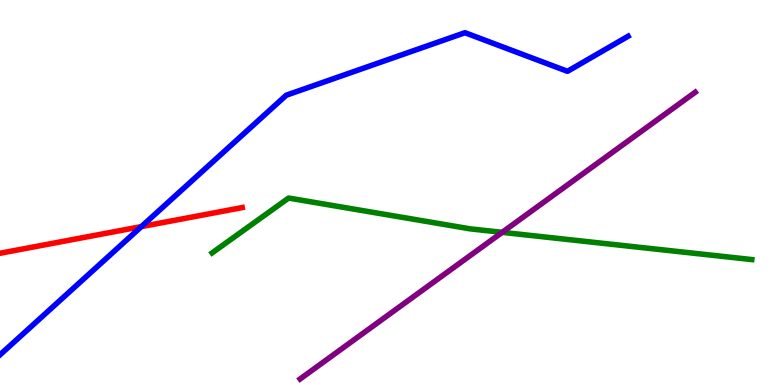[{'lines': ['blue', 'red'], 'intersections': [{'x': 1.82, 'y': 4.11}]}, {'lines': ['green', 'red'], 'intersections': []}, {'lines': ['purple', 'red'], 'intersections': []}, {'lines': ['blue', 'green'], 'intersections': []}, {'lines': ['blue', 'purple'], 'intersections': []}, {'lines': ['green', 'purple'], 'intersections': [{'x': 6.48, 'y': 3.97}]}]